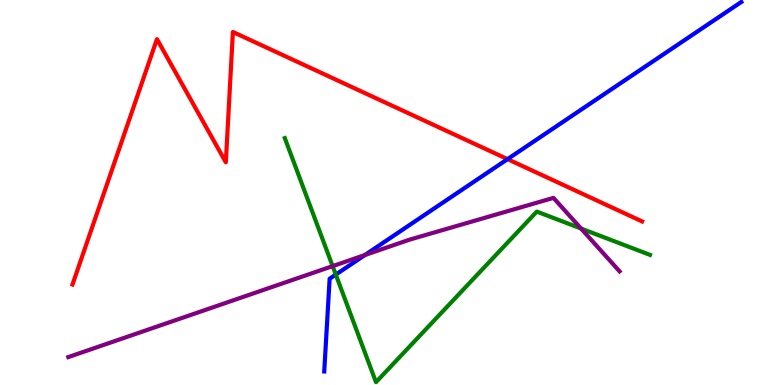[{'lines': ['blue', 'red'], 'intersections': [{'x': 6.55, 'y': 5.87}]}, {'lines': ['green', 'red'], 'intersections': []}, {'lines': ['purple', 'red'], 'intersections': []}, {'lines': ['blue', 'green'], 'intersections': [{'x': 4.33, 'y': 2.87}]}, {'lines': ['blue', 'purple'], 'intersections': [{'x': 4.71, 'y': 3.38}]}, {'lines': ['green', 'purple'], 'intersections': [{'x': 4.29, 'y': 3.09}, {'x': 7.5, 'y': 4.06}]}]